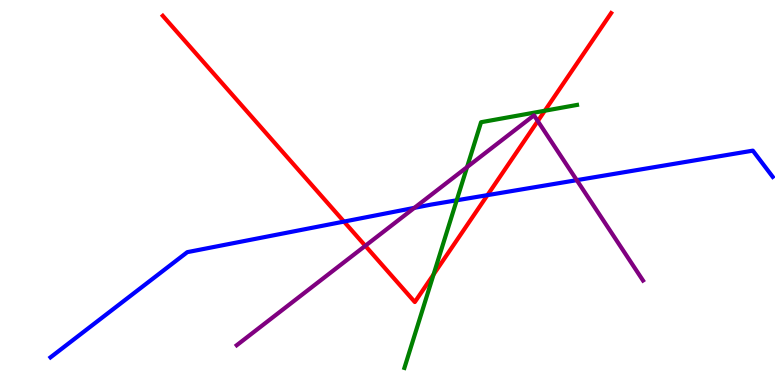[{'lines': ['blue', 'red'], 'intersections': [{'x': 4.44, 'y': 4.24}, {'x': 6.29, 'y': 4.93}]}, {'lines': ['green', 'red'], 'intersections': [{'x': 5.59, 'y': 2.87}, {'x': 7.03, 'y': 7.12}]}, {'lines': ['purple', 'red'], 'intersections': [{'x': 4.71, 'y': 3.62}, {'x': 6.94, 'y': 6.86}]}, {'lines': ['blue', 'green'], 'intersections': [{'x': 5.89, 'y': 4.8}]}, {'lines': ['blue', 'purple'], 'intersections': [{'x': 5.35, 'y': 4.6}, {'x': 7.44, 'y': 5.32}]}, {'lines': ['green', 'purple'], 'intersections': [{'x': 6.03, 'y': 5.66}]}]